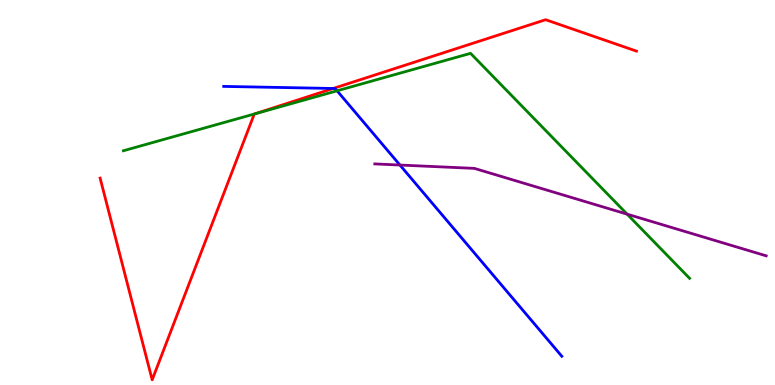[{'lines': ['blue', 'red'], 'intersections': [{'x': 4.3, 'y': 7.7}]}, {'lines': ['green', 'red'], 'intersections': [{'x': 3.28, 'y': 7.04}]}, {'lines': ['purple', 'red'], 'intersections': []}, {'lines': ['blue', 'green'], 'intersections': [{'x': 4.35, 'y': 7.64}]}, {'lines': ['blue', 'purple'], 'intersections': [{'x': 5.16, 'y': 5.71}]}, {'lines': ['green', 'purple'], 'intersections': [{'x': 8.09, 'y': 4.44}]}]